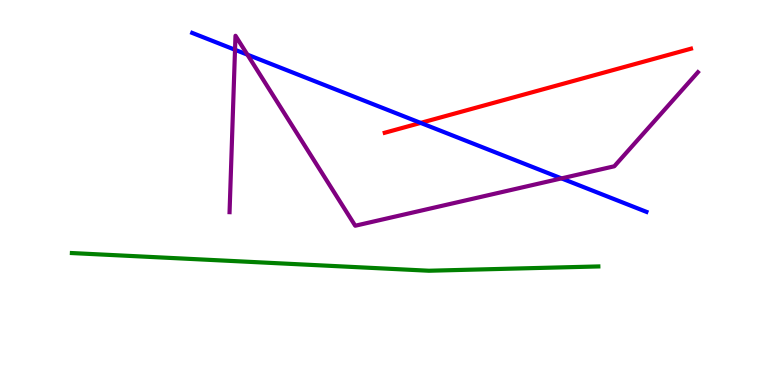[{'lines': ['blue', 'red'], 'intersections': [{'x': 5.43, 'y': 6.81}]}, {'lines': ['green', 'red'], 'intersections': []}, {'lines': ['purple', 'red'], 'intersections': []}, {'lines': ['blue', 'green'], 'intersections': []}, {'lines': ['blue', 'purple'], 'intersections': [{'x': 3.03, 'y': 8.71}, {'x': 3.19, 'y': 8.58}, {'x': 7.25, 'y': 5.37}]}, {'lines': ['green', 'purple'], 'intersections': []}]